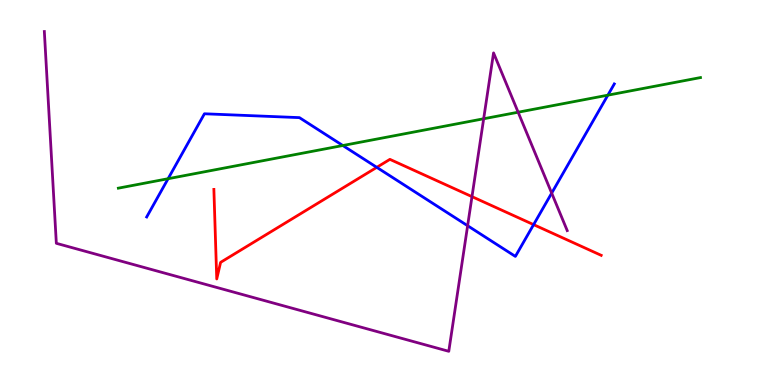[{'lines': ['blue', 'red'], 'intersections': [{'x': 4.86, 'y': 5.65}, {'x': 6.89, 'y': 4.17}]}, {'lines': ['green', 'red'], 'intersections': []}, {'lines': ['purple', 'red'], 'intersections': [{'x': 6.09, 'y': 4.89}]}, {'lines': ['blue', 'green'], 'intersections': [{'x': 2.17, 'y': 5.36}, {'x': 4.42, 'y': 6.22}, {'x': 7.84, 'y': 7.53}]}, {'lines': ['blue', 'purple'], 'intersections': [{'x': 6.03, 'y': 4.14}, {'x': 7.12, 'y': 4.98}]}, {'lines': ['green', 'purple'], 'intersections': [{'x': 6.24, 'y': 6.92}, {'x': 6.69, 'y': 7.09}]}]